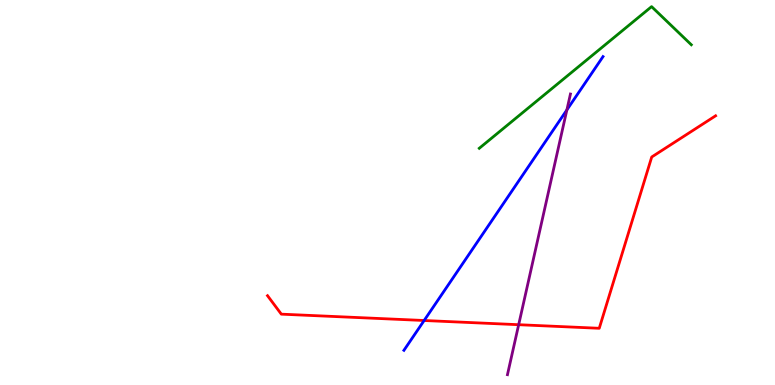[{'lines': ['blue', 'red'], 'intersections': [{'x': 5.47, 'y': 1.68}]}, {'lines': ['green', 'red'], 'intersections': []}, {'lines': ['purple', 'red'], 'intersections': [{'x': 6.69, 'y': 1.57}]}, {'lines': ['blue', 'green'], 'intersections': []}, {'lines': ['blue', 'purple'], 'intersections': [{'x': 7.31, 'y': 7.15}]}, {'lines': ['green', 'purple'], 'intersections': []}]